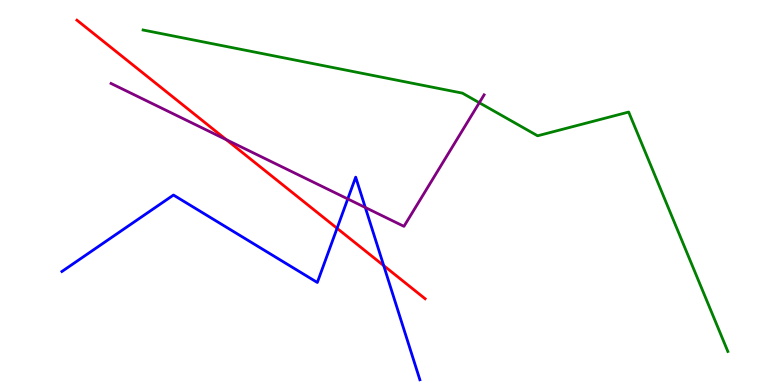[{'lines': ['blue', 'red'], 'intersections': [{'x': 4.35, 'y': 4.07}, {'x': 4.95, 'y': 3.1}]}, {'lines': ['green', 'red'], 'intersections': []}, {'lines': ['purple', 'red'], 'intersections': [{'x': 2.92, 'y': 6.37}]}, {'lines': ['blue', 'green'], 'intersections': []}, {'lines': ['blue', 'purple'], 'intersections': [{'x': 4.49, 'y': 4.83}, {'x': 4.71, 'y': 4.61}]}, {'lines': ['green', 'purple'], 'intersections': [{'x': 6.18, 'y': 7.33}]}]